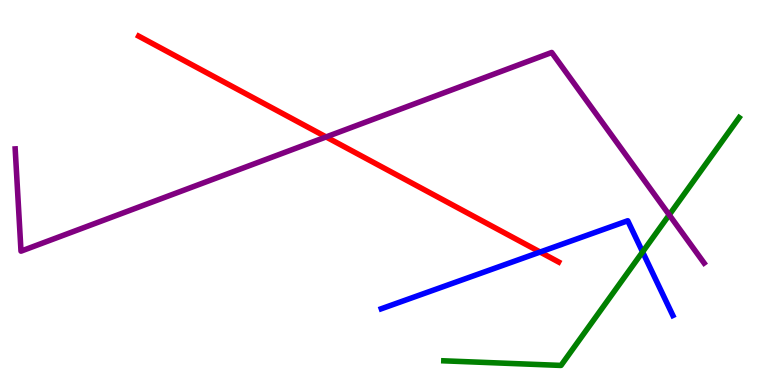[{'lines': ['blue', 'red'], 'intersections': [{'x': 6.97, 'y': 3.45}]}, {'lines': ['green', 'red'], 'intersections': []}, {'lines': ['purple', 'red'], 'intersections': [{'x': 4.21, 'y': 6.44}]}, {'lines': ['blue', 'green'], 'intersections': [{'x': 8.29, 'y': 3.46}]}, {'lines': ['blue', 'purple'], 'intersections': []}, {'lines': ['green', 'purple'], 'intersections': [{'x': 8.64, 'y': 4.42}]}]